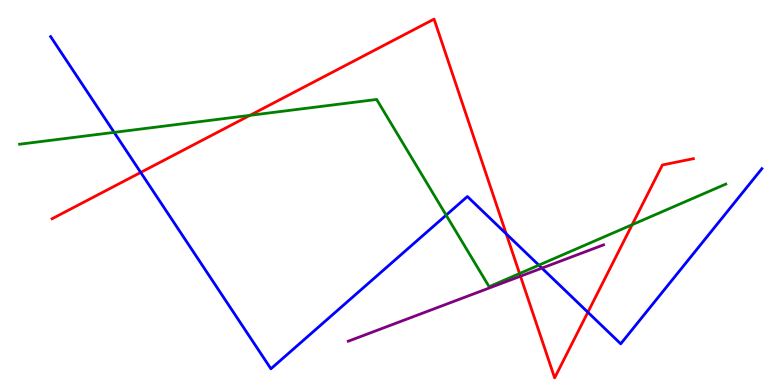[{'lines': ['blue', 'red'], 'intersections': [{'x': 1.82, 'y': 5.52}, {'x': 6.53, 'y': 3.93}, {'x': 7.59, 'y': 1.89}]}, {'lines': ['green', 'red'], 'intersections': [{'x': 3.23, 'y': 7.0}, {'x': 6.7, 'y': 2.9}, {'x': 8.16, 'y': 4.16}]}, {'lines': ['purple', 'red'], 'intersections': [{'x': 6.72, 'y': 2.83}]}, {'lines': ['blue', 'green'], 'intersections': [{'x': 1.47, 'y': 6.56}, {'x': 5.76, 'y': 4.41}, {'x': 6.95, 'y': 3.11}]}, {'lines': ['blue', 'purple'], 'intersections': [{'x': 6.99, 'y': 3.04}]}, {'lines': ['green', 'purple'], 'intersections': []}]